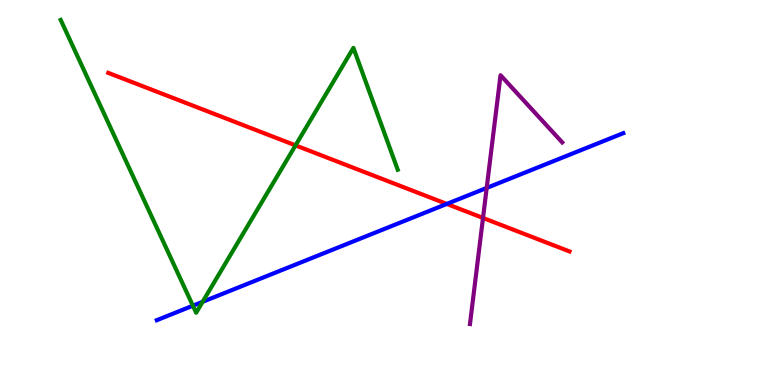[{'lines': ['blue', 'red'], 'intersections': [{'x': 5.76, 'y': 4.7}]}, {'lines': ['green', 'red'], 'intersections': [{'x': 3.81, 'y': 6.22}]}, {'lines': ['purple', 'red'], 'intersections': [{'x': 6.23, 'y': 4.34}]}, {'lines': ['blue', 'green'], 'intersections': [{'x': 2.49, 'y': 2.06}, {'x': 2.61, 'y': 2.16}]}, {'lines': ['blue', 'purple'], 'intersections': [{'x': 6.28, 'y': 5.12}]}, {'lines': ['green', 'purple'], 'intersections': []}]